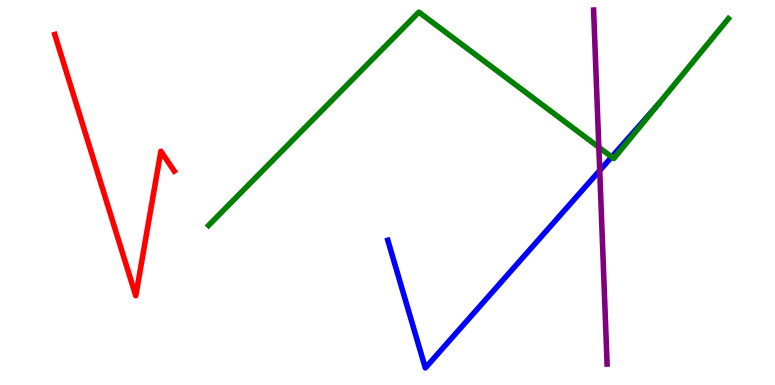[{'lines': ['blue', 'red'], 'intersections': []}, {'lines': ['green', 'red'], 'intersections': []}, {'lines': ['purple', 'red'], 'intersections': []}, {'lines': ['blue', 'green'], 'intersections': [{'x': 7.89, 'y': 5.92}, {'x': 8.49, 'y': 7.29}]}, {'lines': ['blue', 'purple'], 'intersections': [{'x': 7.74, 'y': 5.57}]}, {'lines': ['green', 'purple'], 'intersections': [{'x': 7.73, 'y': 6.17}]}]